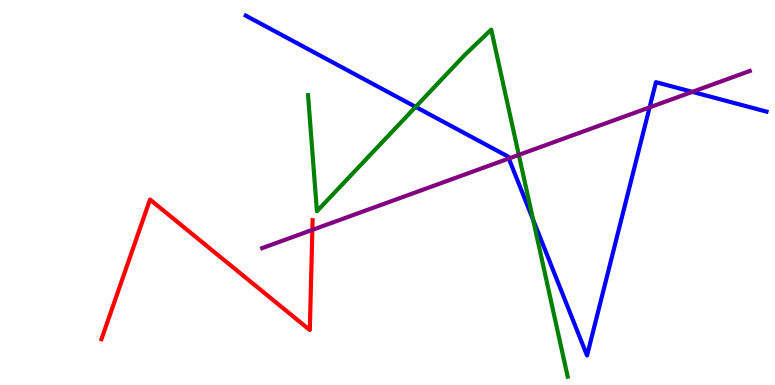[{'lines': ['blue', 'red'], 'intersections': []}, {'lines': ['green', 'red'], 'intersections': []}, {'lines': ['purple', 'red'], 'intersections': [{'x': 4.03, 'y': 4.03}]}, {'lines': ['blue', 'green'], 'intersections': [{'x': 5.36, 'y': 7.22}, {'x': 6.88, 'y': 4.29}]}, {'lines': ['blue', 'purple'], 'intersections': [{'x': 6.57, 'y': 5.88}, {'x': 8.38, 'y': 7.21}, {'x': 8.93, 'y': 7.61}]}, {'lines': ['green', 'purple'], 'intersections': [{'x': 6.69, 'y': 5.98}]}]